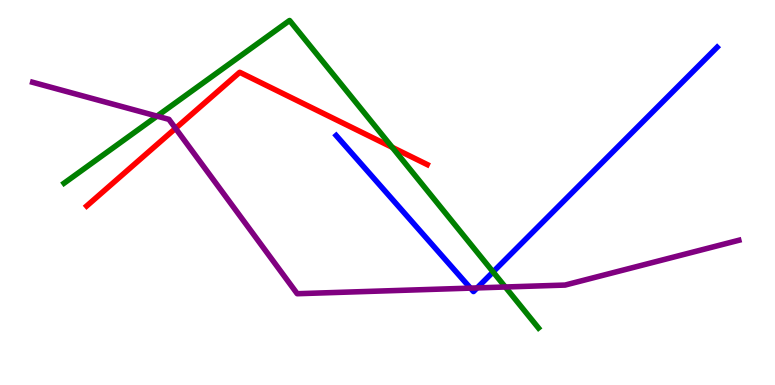[{'lines': ['blue', 'red'], 'intersections': []}, {'lines': ['green', 'red'], 'intersections': [{'x': 5.06, 'y': 6.17}]}, {'lines': ['purple', 'red'], 'intersections': [{'x': 2.27, 'y': 6.67}]}, {'lines': ['blue', 'green'], 'intersections': [{'x': 6.36, 'y': 2.94}]}, {'lines': ['blue', 'purple'], 'intersections': [{'x': 6.07, 'y': 2.52}, {'x': 6.16, 'y': 2.52}]}, {'lines': ['green', 'purple'], 'intersections': [{'x': 2.03, 'y': 6.98}, {'x': 6.52, 'y': 2.55}]}]